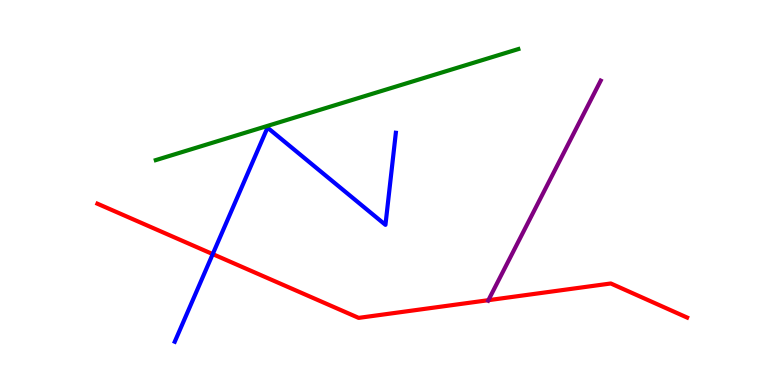[{'lines': ['blue', 'red'], 'intersections': [{'x': 2.74, 'y': 3.4}]}, {'lines': ['green', 'red'], 'intersections': []}, {'lines': ['purple', 'red'], 'intersections': [{'x': 6.3, 'y': 2.2}]}, {'lines': ['blue', 'green'], 'intersections': []}, {'lines': ['blue', 'purple'], 'intersections': []}, {'lines': ['green', 'purple'], 'intersections': []}]